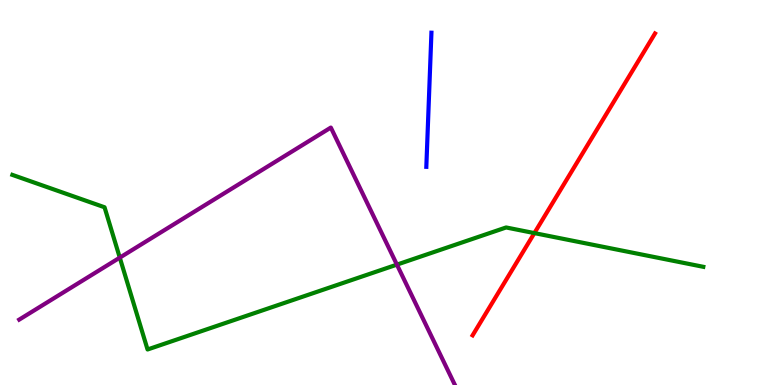[{'lines': ['blue', 'red'], 'intersections': []}, {'lines': ['green', 'red'], 'intersections': [{'x': 6.9, 'y': 3.95}]}, {'lines': ['purple', 'red'], 'intersections': []}, {'lines': ['blue', 'green'], 'intersections': []}, {'lines': ['blue', 'purple'], 'intersections': []}, {'lines': ['green', 'purple'], 'intersections': [{'x': 1.55, 'y': 3.31}, {'x': 5.12, 'y': 3.13}]}]